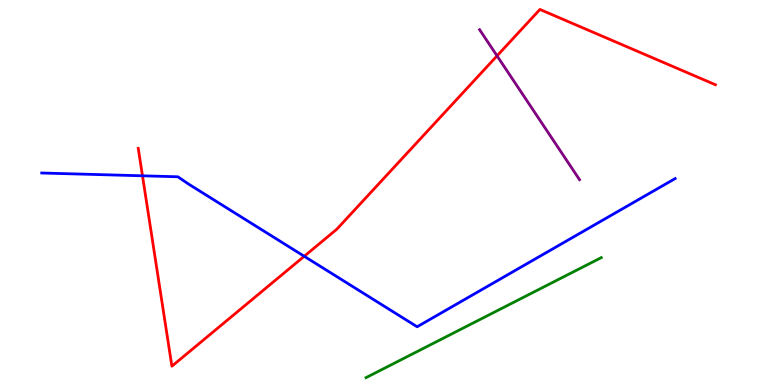[{'lines': ['blue', 'red'], 'intersections': [{'x': 1.84, 'y': 5.43}, {'x': 3.93, 'y': 3.34}]}, {'lines': ['green', 'red'], 'intersections': []}, {'lines': ['purple', 'red'], 'intersections': [{'x': 6.41, 'y': 8.55}]}, {'lines': ['blue', 'green'], 'intersections': []}, {'lines': ['blue', 'purple'], 'intersections': []}, {'lines': ['green', 'purple'], 'intersections': []}]